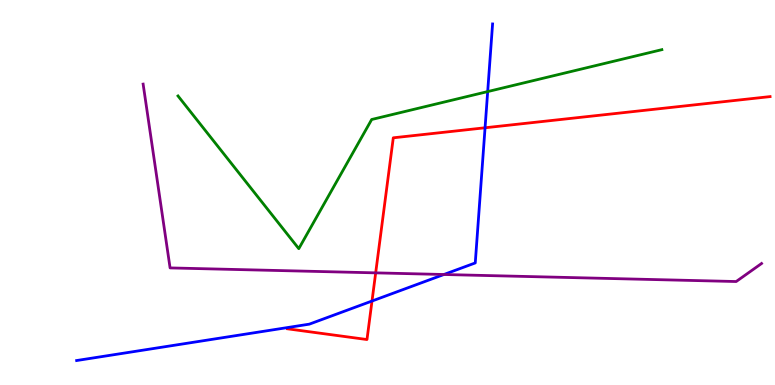[{'lines': ['blue', 'red'], 'intersections': [{'x': 4.8, 'y': 2.18}, {'x': 6.26, 'y': 6.68}]}, {'lines': ['green', 'red'], 'intersections': []}, {'lines': ['purple', 'red'], 'intersections': [{'x': 4.85, 'y': 2.91}]}, {'lines': ['blue', 'green'], 'intersections': [{'x': 6.29, 'y': 7.62}]}, {'lines': ['blue', 'purple'], 'intersections': [{'x': 5.73, 'y': 2.87}]}, {'lines': ['green', 'purple'], 'intersections': []}]